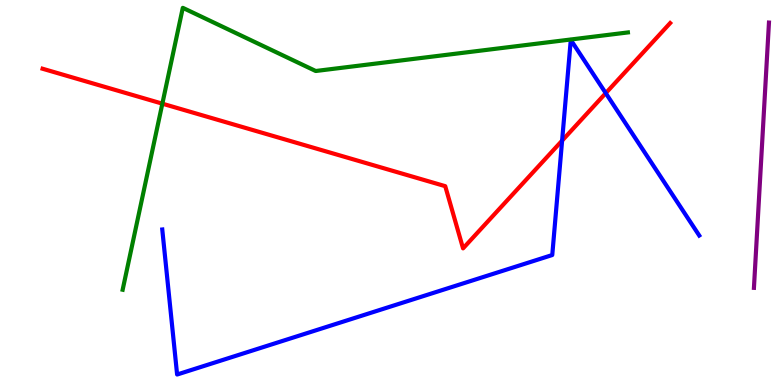[{'lines': ['blue', 'red'], 'intersections': [{'x': 7.25, 'y': 6.35}, {'x': 7.82, 'y': 7.58}]}, {'lines': ['green', 'red'], 'intersections': [{'x': 2.09, 'y': 7.31}]}, {'lines': ['purple', 'red'], 'intersections': []}, {'lines': ['blue', 'green'], 'intersections': []}, {'lines': ['blue', 'purple'], 'intersections': []}, {'lines': ['green', 'purple'], 'intersections': []}]